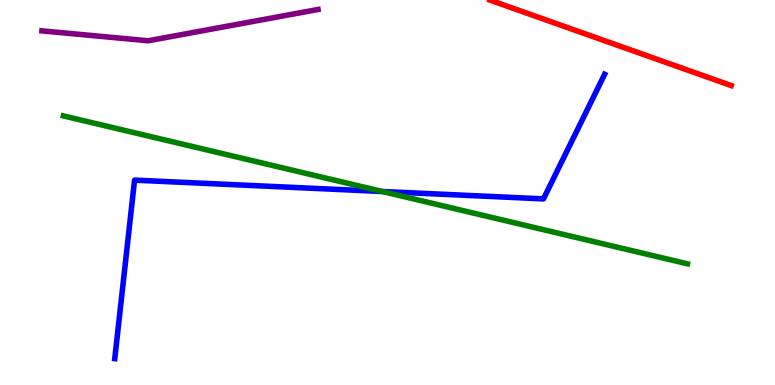[{'lines': ['blue', 'red'], 'intersections': []}, {'lines': ['green', 'red'], 'intersections': []}, {'lines': ['purple', 'red'], 'intersections': []}, {'lines': ['blue', 'green'], 'intersections': [{'x': 4.93, 'y': 5.03}]}, {'lines': ['blue', 'purple'], 'intersections': []}, {'lines': ['green', 'purple'], 'intersections': []}]